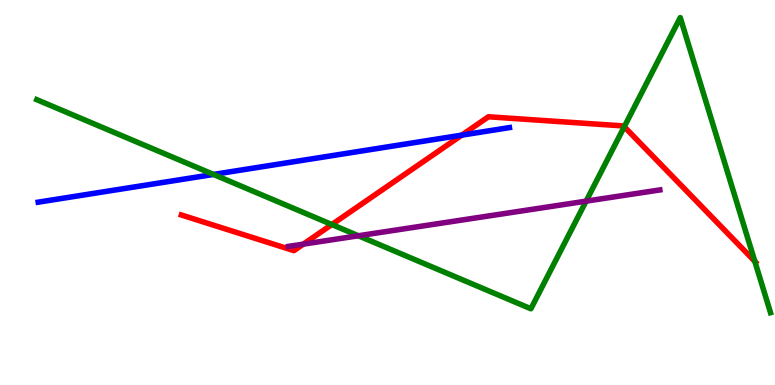[{'lines': ['blue', 'red'], 'intersections': [{'x': 5.96, 'y': 6.49}]}, {'lines': ['green', 'red'], 'intersections': [{'x': 4.28, 'y': 4.17}, {'x': 8.06, 'y': 6.71}, {'x': 9.74, 'y': 3.21}]}, {'lines': ['purple', 'red'], 'intersections': [{'x': 3.91, 'y': 3.66}]}, {'lines': ['blue', 'green'], 'intersections': [{'x': 2.75, 'y': 5.47}]}, {'lines': ['blue', 'purple'], 'intersections': []}, {'lines': ['green', 'purple'], 'intersections': [{'x': 4.62, 'y': 3.88}, {'x': 7.56, 'y': 4.78}]}]